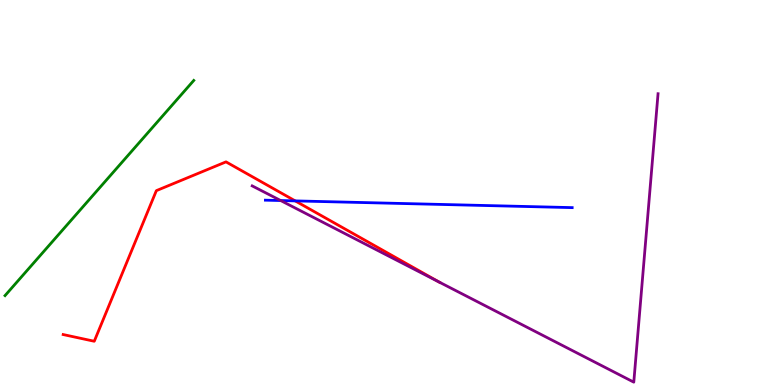[{'lines': ['blue', 'red'], 'intersections': [{'x': 3.81, 'y': 4.78}]}, {'lines': ['green', 'red'], 'intersections': []}, {'lines': ['purple', 'red'], 'intersections': [{'x': 5.66, 'y': 2.68}]}, {'lines': ['blue', 'green'], 'intersections': []}, {'lines': ['blue', 'purple'], 'intersections': [{'x': 3.62, 'y': 4.79}]}, {'lines': ['green', 'purple'], 'intersections': []}]